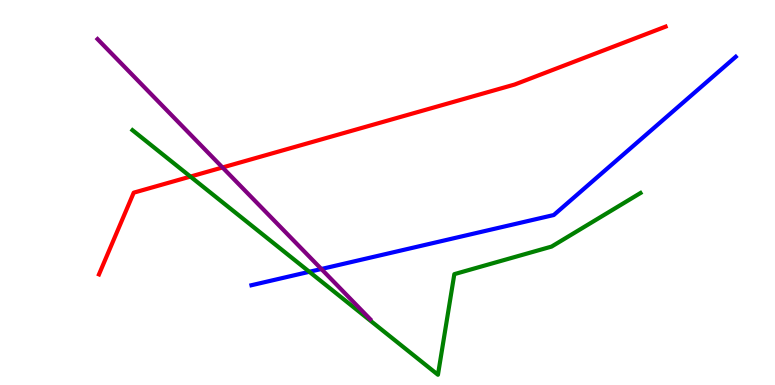[{'lines': ['blue', 'red'], 'intersections': []}, {'lines': ['green', 'red'], 'intersections': [{'x': 2.46, 'y': 5.41}]}, {'lines': ['purple', 'red'], 'intersections': [{'x': 2.87, 'y': 5.65}]}, {'lines': ['blue', 'green'], 'intersections': [{'x': 3.99, 'y': 2.94}]}, {'lines': ['blue', 'purple'], 'intersections': [{'x': 4.15, 'y': 3.01}]}, {'lines': ['green', 'purple'], 'intersections': []}]